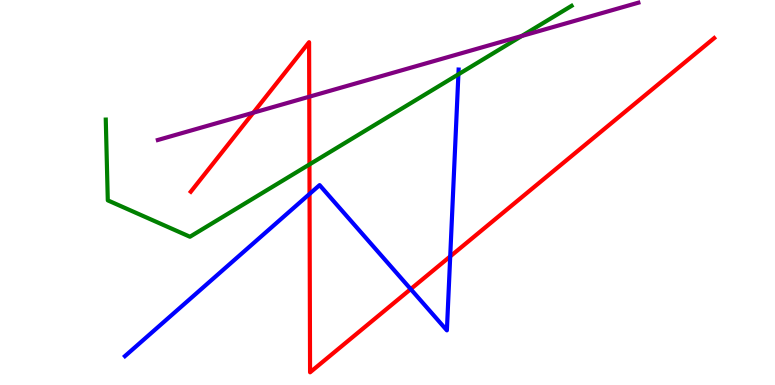[{'lines': ['blue', 'red'], 'intersections': [{'x': 3.99, 'y': 4.96}, {'x': 5.3, 'y': 2.49}, {'x': 5.81, 'y': 3.34}]}, {'lines': ['green', 'red'], 'intersections': [{'x': 3.99, 'y': 5.73}]}, {'lines': ['purple', 'red'], 'intersections': [{'x': 3.27, 'y': 7.07}, {'x': 3.99, 'y': 7.49}]}, {'lines': ['blue', 'green'], 'intersections': [{'x': 5.91, 'y': 8.07}]}, {'lines': ['blue', 'purple'], 'intersections': []}, {'lines': ['green', 'purple'], 'intersections': [{'x': 6.73, 'y': 9.06}]}]